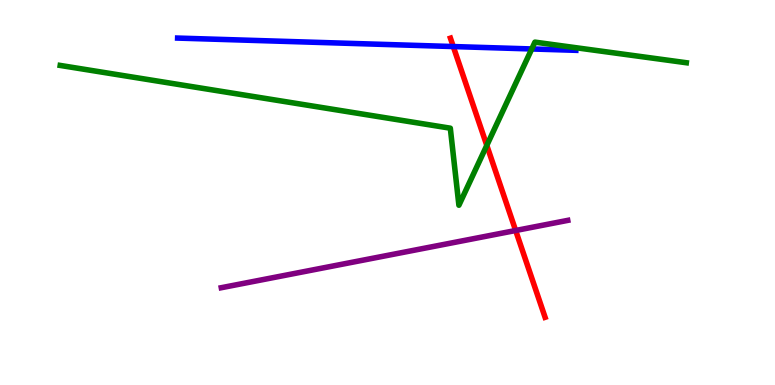[{'lines': ['blue', 'red'], 'intersections': [{'x': 5.85, 'y': 8.79}]}, {'lines': ['green', 'red'], 'intersections': [{'x': 6.28, 'y': 6.22}]}, {'lines': ['purple', 'red'], 'intersections': [{'x': 6.65, 'y': 4.01}]}, {'lines': ['blue', 'green'], 'intersections': [{'x': 6.86, 'y': 8.73}]}, {'lines': ['blue', 'purple'], 'intersections': []}, {'lines': ['green', 'purple'], 'intersections': []}]